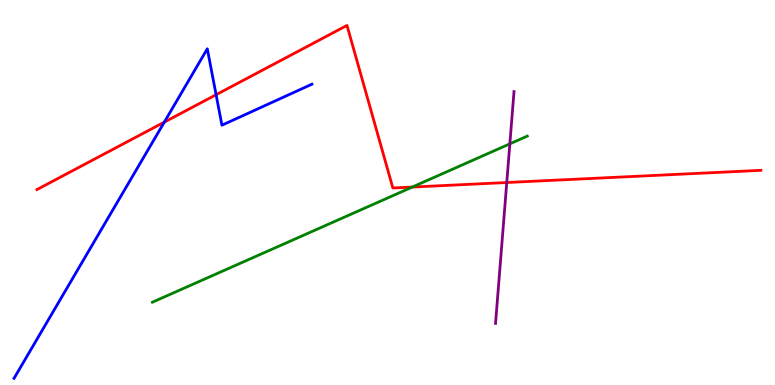[{'lines': ['blue', 'red'], 'intersections': [{'x': 2.12, 'y': 6.83}, {'x': 2.79, 'y': 7.54}]}, {'lines': ['green', 'red'], 'intersections': [{'x': 5.32, 'y': 5.14}]}, {'lines': ['purple', 'red'], 'intersections': [{'x': 6.54, 'y': 5.26}]}, {'lines': ['blue', 'green'], 'intersections': []}, {'lines': ['blue', 'purple'], 'intersections': []}, {'lines': ['green', 'purple'], 'intersections': [{'x': 6.58, 'y': 6.26}]}]